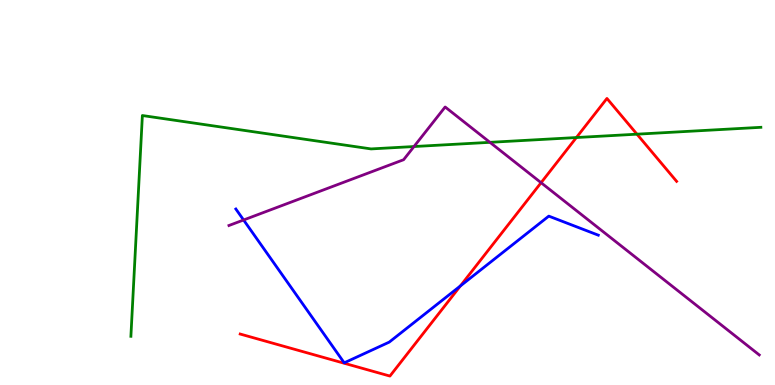[{'lines': ['blue', 'red'], 'intersections': [{'x': 5.94, 'y': 2.57}]}, {'lines': ['green', 'red'], 'intersections': [{'x': 7.44, 'y': 6.43}, {'x': 8.22, 'y': 6.51}]}, {'lines': ['purple', 'red'], 'intersections': [{'x': 6.98, 'y': 5.25}]}, {'lines': ['blue', 'green'], 'intersections': []}, {'lines': ['blue', 'purple'], 'intersections': [{'x': 3.14, 'y': 4.29}]}, {'lines': ['green', 'purple'], 'intersections': [{'x': 5.34, 'y': 6.19}, {'x': 6.32, 'y': 6.3}]}]